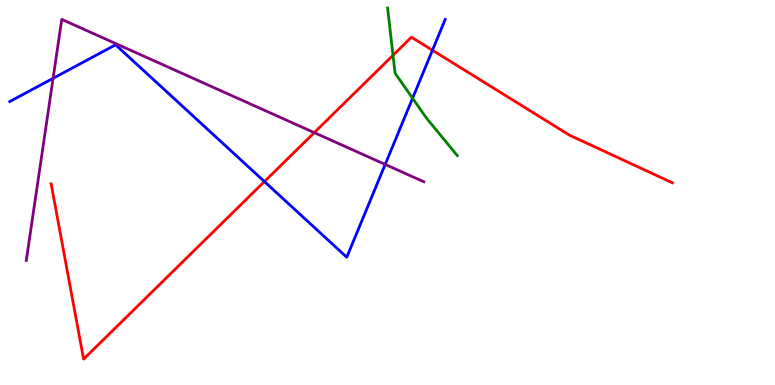[{'lines': ['blue', 'red'], 'intersections': [{'x': 3.41, 'y': 5.28}, {'x': 5.58, 'y': 8.7}]}, {'lines': ['green', 'red'], 'intersections': [{'x': 5.07, 'y': 8.56}]}, {'lines': ['purple', 'red'], 'intersections': [{'x': 4.06, 'y': 6.56}]}, {'lines': ['blue', 'green'], 'intersections': [{'x': 5.32, 'y': 7.45}]}, {'lines': ['blue', 'purple'], 'intersections': [{'x': 0.685, 'y': 7.97}, {'x': 4.97, 'y': 5.73}]}, {'lines': ['green', 'purple'], 'intersections': []}]